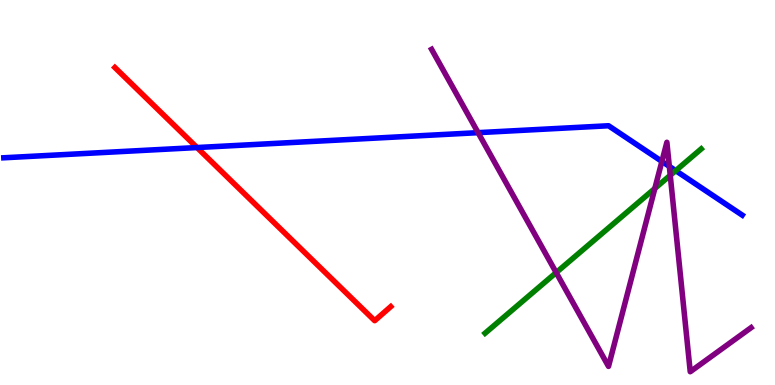[{'lines': ['blue', 'red'], 'intersections': [{'x': 2.54, 'y': 6.17}]}, {'lines': ['green', 'red'], 'intersections': []}, {'lines': ['purple', 'red'], 'intersections': []}, {'lines': ['blue', 'green'], 'intersections': [{'x': 8.72, 'y': 5.57}]}, {'lines': ['blue', 'purple'], 'intersections': [{'x': 6.17, 'y': 6.55}, {'x': 8.54, 'y': 5.81}, {'x': 8.64, 'y': 5.68}]}, {'lines': ['green', 'purple'], 'intersections': [{'x': 7.18, 'y': 2.92}, {'x': 8.45, 'y': 5.11}, {'x': 8.65, 'y': 5.45}]}]